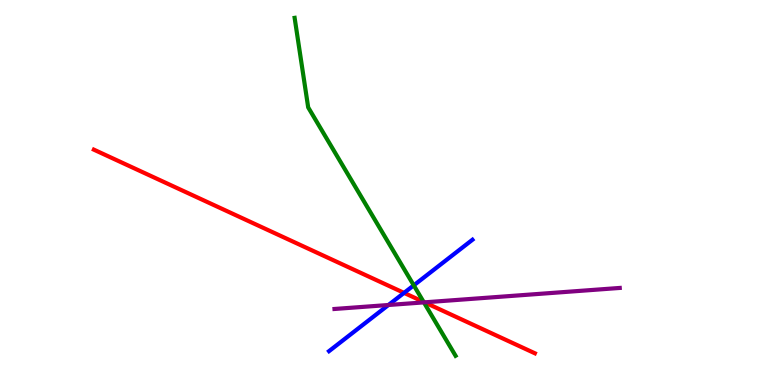[{'lines': ['blue', 'red'], 'intersections': [{'x': 5.21, 'y': 2.39}]}, {'lines': ['green', 'red'], 'intersections': [{'x': 5.47, 'y': 2.16}]}, {'lines': ['purple', 'red'], 'intersections': [{'x': 5.48, 'y': 2.15}]}, {'lines': ['blue', 'green'], 'intersections': [{'x': 5.34, 'y': 2.59}]}, {'lines': ['blue', 'purple'], 'intersections': [{'x': 5.01, 'y': 2.08}]}, {'lines': ['green', 'purple'], 'intersections': [{'x': 5.47, 'y': 2.15}]}]